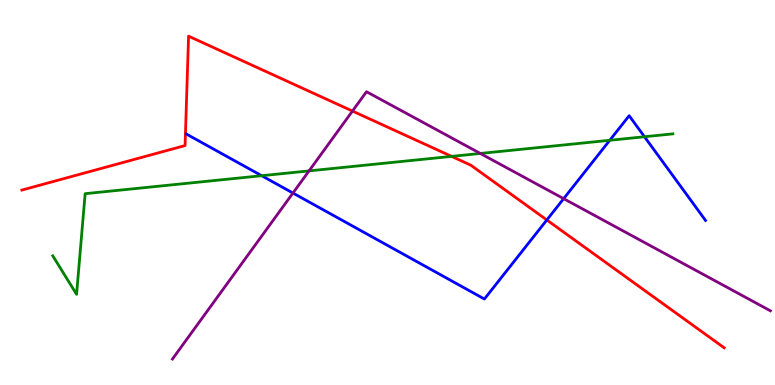[{'lines': ['blue', 'red'], 'intersections': [{'x': 7.06, 'y': 4.29}]}, {'lines': ['green', 'red'], 'intersections': [{'x': 5.83, 'y': 5.94}]}, {'lines': ['purple', 'red'], 'intersections': [{'x': 4.55, 'y': 7.12}]}, {'lines': ['blue', 'green'], 'intersections': [{'x': 3.38, 'y': 5.44}, {'x': 7.87, 'y': 6.36}, {'x': 8.32, 'y': 6.45}]}, {'lines': ['blue', 'purple'], 'intersections': [{'x': 3.78, 'y': 4.99}, {'x': 7.27, 'y': 4.84}]}, {'lines': ['green', 'purple'], 'intersections': [{'x': 3.99, 'y': 5.56}, {'x': 6.2, 'y': 6.01}]}]